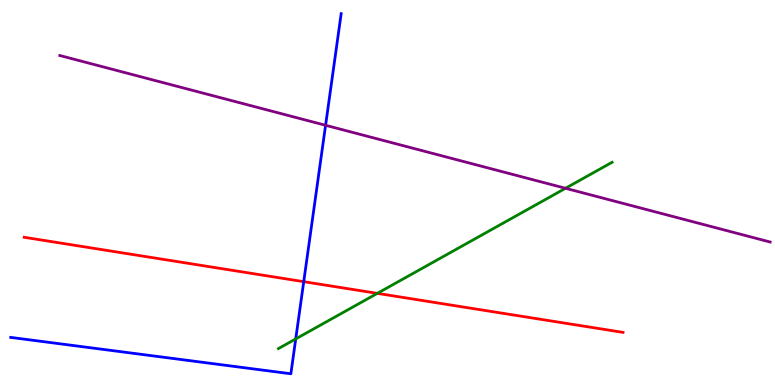[{'lines': ['blue', 'red'], 'intersections': [{'x': 3.92, 'y': 2.68}]}, {'lines': ['green', 'red'], 'intersections': [{'x': 4.87, 'y': 2.38}]}, {'lines': ['purple', 'red'], 'intersections': []}, {'lines': ['blue', 'green'], 'intersections': [{'x': 3.82, 'y': 1.2}]}, {'lines': ['blue', 'purple'], 'intersections': [{'x': 4.2, 'y': 6.75}]}, {'lines': ['green', 'purple'], 'intersections': [{'x': 7.3, 'y': 5.11}]}]